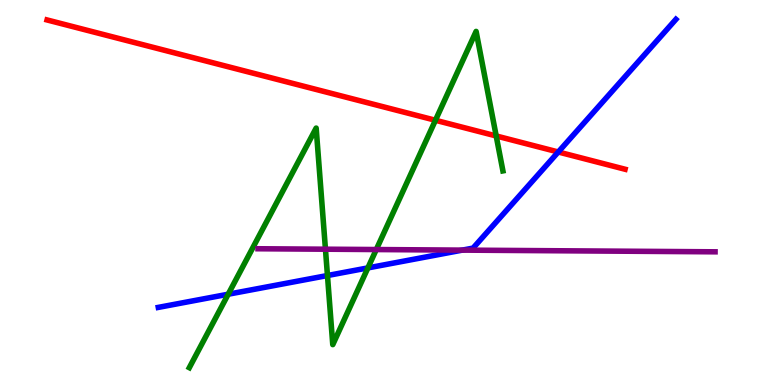[{'lines': ['blue', 'red'], 'intersections': [{'x': 7.2, 'y': 6.05}]}, {'lines': ['green', 'red'], 'intersections': [{'x': 5.62, 'y': 6.88}, {'x': 6.4, 'y': 6.47}]}, {'lines': ['purple', 'red'], 'intersections': []}, {'lines': ['blue', 'green'], 'intersections': [{'x': 2.94, 'y': 2.36}, {'x': 4.23, 'y': 2.84}, {'x': 4.75, 'y': 3.04}]}, {'lines': ['blue', 'purple'], 'intersections': [{'x': 5.97, 'y': 3.5}]}, {'lines': ['green', 'purple'], 'intersections': [{'x': 4.2, 'y': 3.53}, {'x': 4.86, 'y': 3.52}]}]